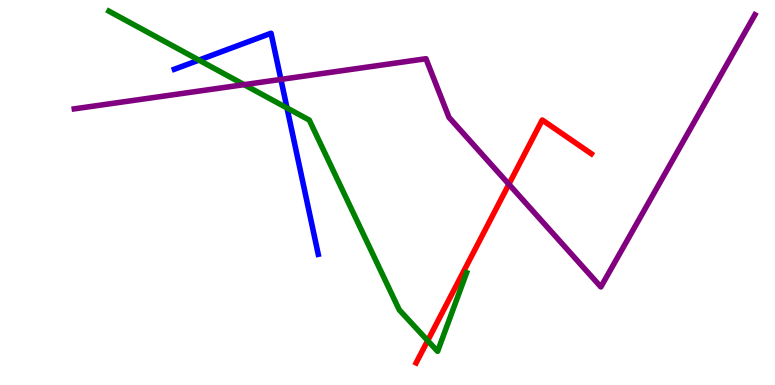[{'lines': ['blue', 'red'], 'intersections': []}, {'lines': ['green', 'red'], 'intersections': [{'x': 5.52, 'y': 1.15}]}, {'lines': ['purple', 'red'], 'intersections': [{'x': 6.57, 'y': 5.21}]}, {'lines': ['blue', 'green'], 'intersections': [{'x': 2.57, 'y': 8.44}, {'x': 3.7, 'y': 7.2}]}, {'lines': ['blue', 'purple'], 'intersections': [{'x': 3.62, 'y': 7.94}]}, {'lines': ['green', 'purple'], 'intersections': [{'x': 3.15, 'y': 7.8}]}]